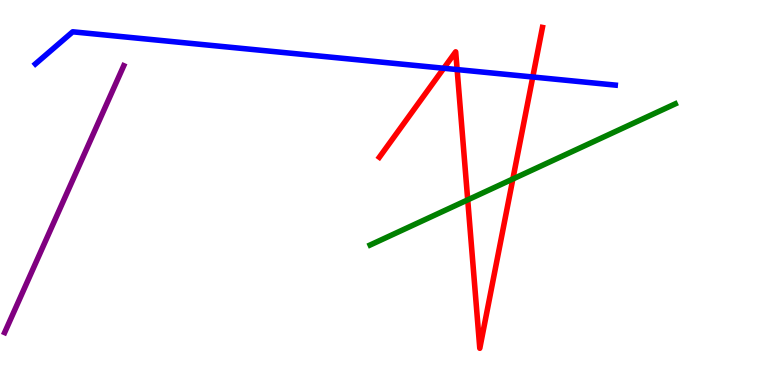[{'lines': ['blue', 'red'], 'intersections': [{'x': 5.73, 'y': 8.23}, {'x': 5.9, 'y': 8.19}, {'x': 6.87, 'y': 8.0}]}, {'lines': ['green', 'red'], 'intersections': [{'x': 6.04, 'y': 4.81}, {'x': 6.62, 'y': 5.35}]}, {'lines': ['purple', 'red'], 'intersections': []}, {'lines': ['blue', 'green'], 'intersections': []}, {'lines': ['blue', 'purple'], 'intersections': []}, {'lines': ['green', 'purple'], 'intersections': []}]